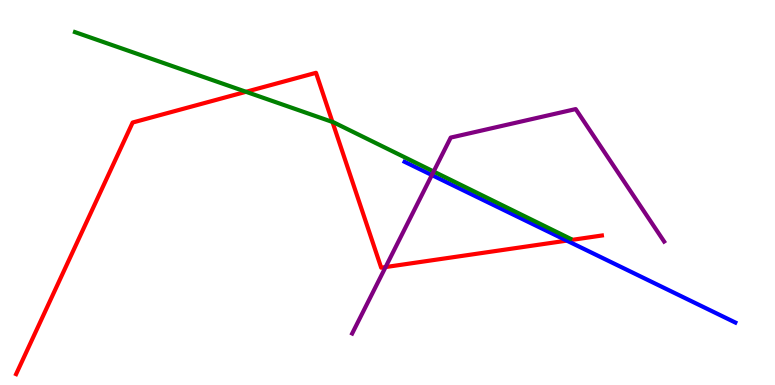[{'lines': ['blue', 'red'], 'intersections': [{'x': 7.31, 'y': 3.75}]}, {'lines': ['green', 'red'], 'intersections': [{'x': 3.17, 'y': 7.62}, {'x': 4.29, 'y': 6.83}]}, {'lines': ['purple', 'red'], 'intersections': [{'x': 4.98, 'y': 3.06}]}, {'lines': ['blue', 'green'], 'intersections': []}, {'lines': ['blue', 'purple'], 'intersections': [{'x': 5.57, 'y': 5.45}]}, {'lines': ['green', 'purple'], 'intersections': [{'x': 5.6, 'y': 5.54}]}]